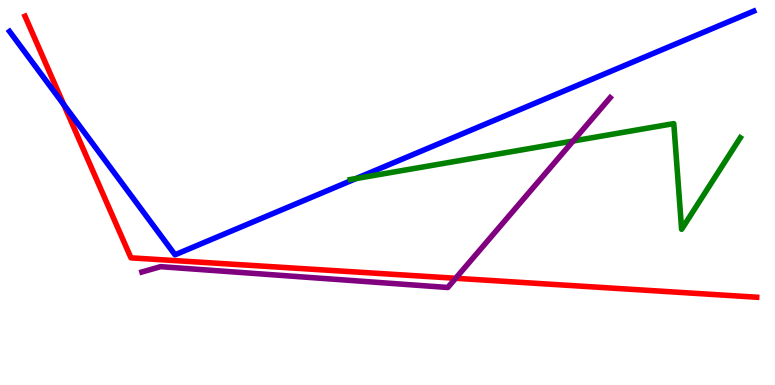[{'lines': ['blue', 'red'], 'intersections': [{'x': 0.823, 'y': 7.28}]}, {'lines': ['green', 'red'], 'intersections': []}, {'lines': ['purple', 'red'], 'intersections': [{'x': 5.88, 'y': 2.77}]}, {'lines': ['blue', 'green'], 'intersections': [{'x': 4.6, 'y': 5.36}]}, {'lines': ['blue', 'purple'], 'intersections': []}, {'lines': ['green', 'purple'], 'intersections': [{'x': 7.39, 'y': 6.34}]}]